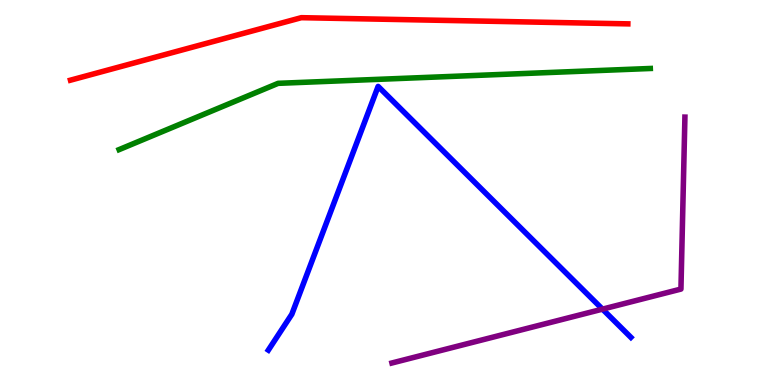[{'lines': ['blue', 'red'], 'intersections': []}, {'lines': ['green', 'red'], 'intersections': []}, {'lines': ['purple', 'red'], 'intersections': []}, {'lines': ['blue', 'green'], 'intersections': []}, {'lines': ['blue', 'purple'], 'intersections': [{'x': 7.77, 'y': 1.97}]}, {'lines': ['green', 'purple'], 'intersections': []}]